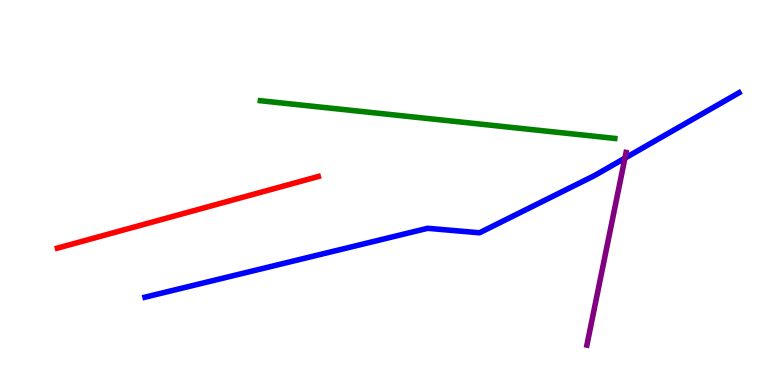[{'lines': ['blue', 'red'], 'intersections': []}, {'lines': ['green', 'red'], 'intersections': []}, {'lines': ['purple', 'red'], 'intersections': []}, {'lines': ['blue', 'green'], 'intersections': []}, {'lines': ['blue', 'purple'], 'intersections': [{'x': 8.06, 'y': 5.89}]}, {'lines': ['green', 'purple'], 'intersections': []}]